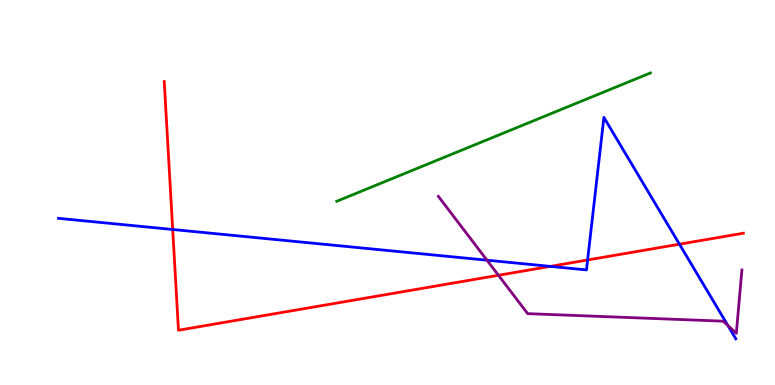[{'lines': ['blue', 'red'], 'intersections': [{'x': 2.23, 'y': 4.04}, {'x': 7.1, 'y': 3.08}, {'x': 7.58, 'y': 3.25}, {'x': 8.77, 'y': 3.66}]}, {'lines': ['green', 'red'], 'intersections': []}, {'lines': ['purple', 'red'], 'intersections': [{'x': 6.43, 'y': 2.85}]}, {'lines': ['blue', 'green'], 'intersections': []}, {'lines': ['blue', 'purple'], 'intersections': [{'x': 6.28, 'y': 3.24}, {'x': 9.39, 'y': 1.54}]}, {'lines': ['green', 'purple'], 'intersections': []}]